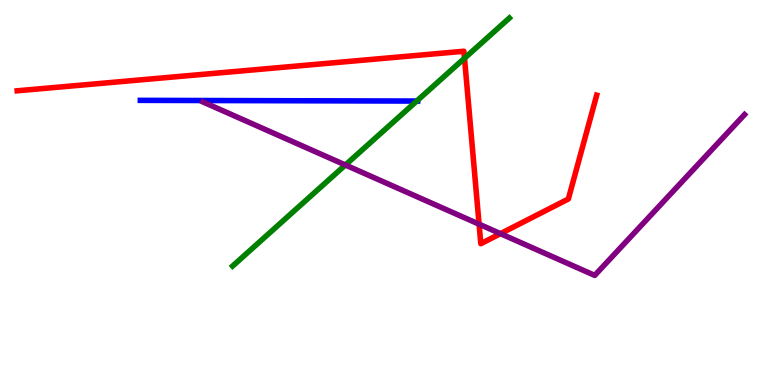[{'lines': ['blue', 'red'], 'intersections': []}, {'lines': ['green', 'red'], 'intersections': [{'x': 5.99, 'y': 8.49}]}, {'lines': ['purple', 'red'], 'intersections': [{'x': 6.18, 'y': 4.18}, {'x': 6.46, 'y': 3.93}]}, {'lines': ['blue', 'green'], 'intersections': [{'x': 5.38, 'y': 7.37}]}, {'lines': ['blue', 'purple'], 'intersections': []}, {'lines': ['green', 'purple'], 'intersections': [{'x': 4.46, 'y': 5.71}]}]